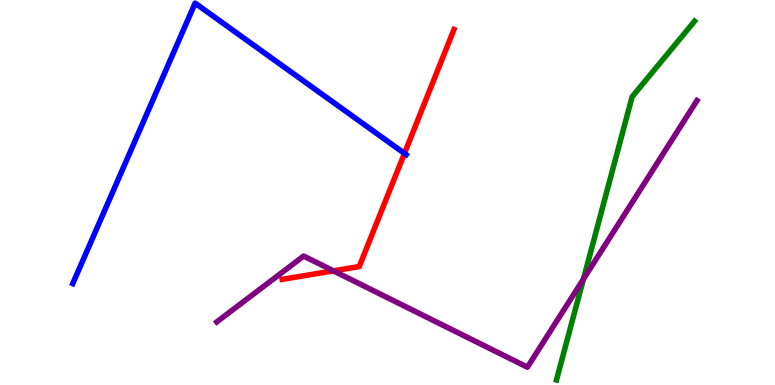[{'lines': ['blue', 'red'], 'intersections': [{'x': 5.22, 'y': 6.02}]}, {'lines': ['green', 'red'], 'intersections': []}, {'lines': ['purple', 'red'], 'intersections': [{'x': 4.3, 'y': 2.97}]}, {'lines': ['blue', 'green'], 'intersections': []}, {'lines': ['blue', 'purple'], 'intersections': []}, {'lines': ['green', 'purple'], 'intersections': [{'x': 7.53, 'y': 2.75}]}]